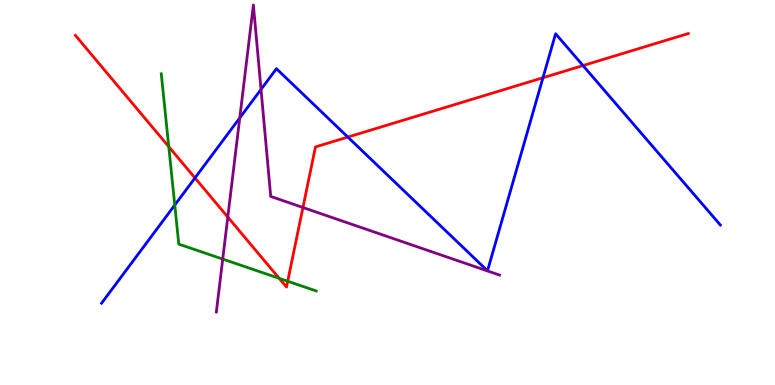[{'lines': ['blue', 'red'], 'intersections': [{'x': 2.52, 'y': 5.38}, {'x': 4.49, 'y': 6.44}, {'x': 7.01, 'y': 7.98}, {'x': 7.52, 'y': 8.3}]}, {'lines': ['green', 'red'], 'intersections': [{'x': 2.18, 'y': 6.19}, {'x': 3.6, 'y': 2.77}, {'x': 3.71, 'y': 2.7}]}, {'lines': ['purple', 'red'], 'intersections': [{'x': 2.94, 'y': 4.36}, {'x': 3.91, 'y': 4.61}]}, {'lines': ['blue', 'green'], 'intersections': [{'x': 2.26, 'y': 4.67}]}, {'lines': ['blue', 'purple'], 'intersections': [{'x': 3.09, 'y': 6.94}, {'x': 3.37, 'y': 7.68}]}, {'lines': ['green', 'purple'], 'intersections': [{'x': 2.87, 'y': 3.27}]}]